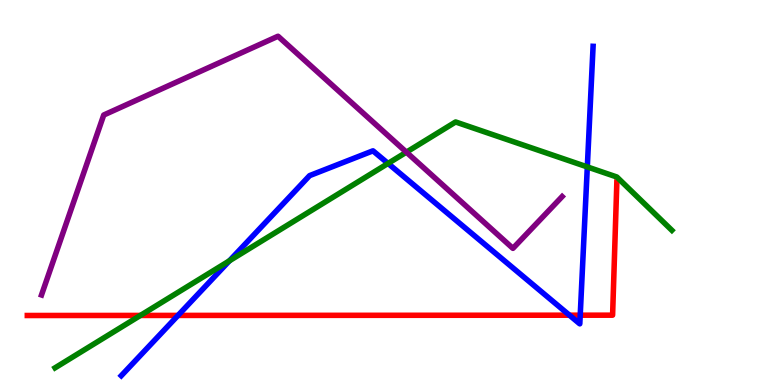[{'lines': ['blue', 'red'], 'intersections': [{'x': 2.3, 'y': 1.81}, {'x': 7.35, 'y': 1.81}, {'x': 7.49, 'y': 1.81}]}, {'lines': ['green', 'red'], 'intersections': [{'x': 1.81, 'y': 1.81}]}, {'lines': ['purple', 'red'], 'intersections': []}, {'lines': ['blue', 'green'], 'intersections': [{'x': 2.96, 'y': 3.23}, {'x': 5.01, 'y': 5.76}, {'x': 7.58, 'y': 5.66}]}, {'lines': ['blue', 'purple'], 'intersections': []}, {'lines': ['green', 'purple'], 'intersections': [{'x': 5.24, 'y': 6.05}]}]